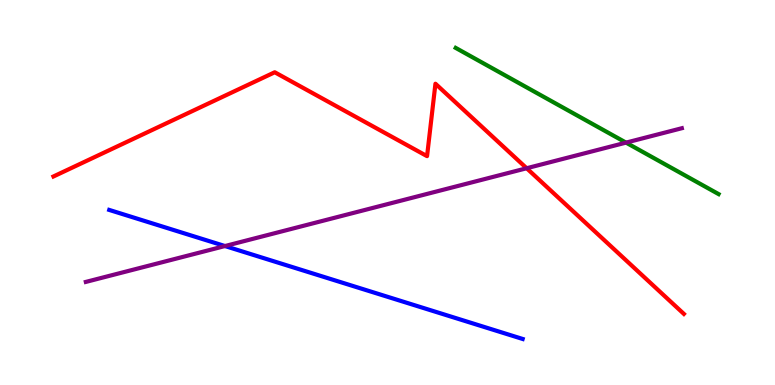[{'lines': ['blue', 'red'], 'intersections': []}, {'lines': ['green', 'red'], 'intersections': []}, {'lines': ['purple', 'red'], 'intersections': [{'x': 6.8, 'y': 5.63}]}, {'lines': ['blue', 'green'], 'intersections': []}, {'lines': ['blue', 'purple'], 'intersections': [{'x': 2.9, 'y': 3.61}]}, {'lines': ['green', 'purple'], 'intersections': [{'x': 8.08, 'y': 6.3}]}]